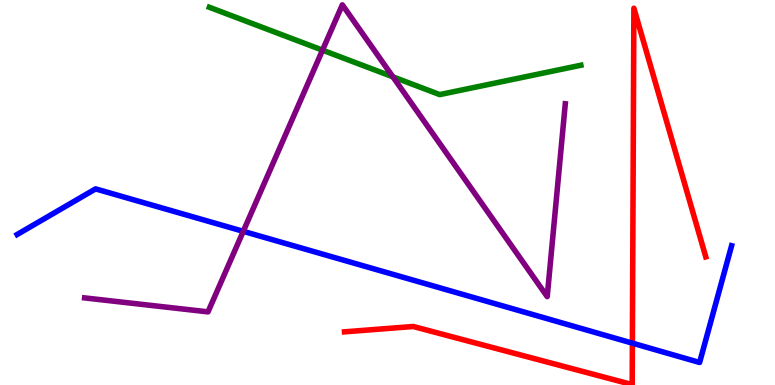[{'lines': ['blue', 'red'], 'intersections': [{'x': 8.16, 'y': 1.09}]}, {'lines': ['green', 'red'], 'intersections': []}, {'lines': ['purple', 'red'], 'intersections': []}, {'lines': ['blue', 'green'], 'intersections': []}, {'lines': ['blue', 'purple'], 'intersections': [{'x': 3.14, 'y': 3.99}]}, {'lines': ['green', 'purple'], 'intersections': [{'x': 4.16, 'y': 8.7}, {'x': 5.07, 'y': 8.0}]}]